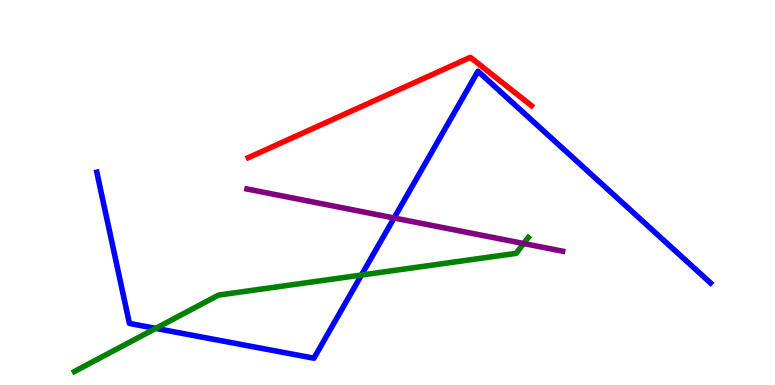[{'lines': ['blue', 'red'], 'intersections': []}, {'lines': ['green', 'red'], 'intersections': []}, {'lines': ['purple', 'red'], 'intersections': []}, {'lines': ['blue', 'green'], 'intersections': [{'x': 2.01, 'y': 1.47}, {'x': 4.66, 'y': 2.86}]}, {'lines': ['blue', 'purple'], 'intersections': [{'x': 5.08, 'y': 4.34}]}, {'lines': ['green', 'purple'], 'intersections': [{'x': 6.76, 'y': 3.67}]}]